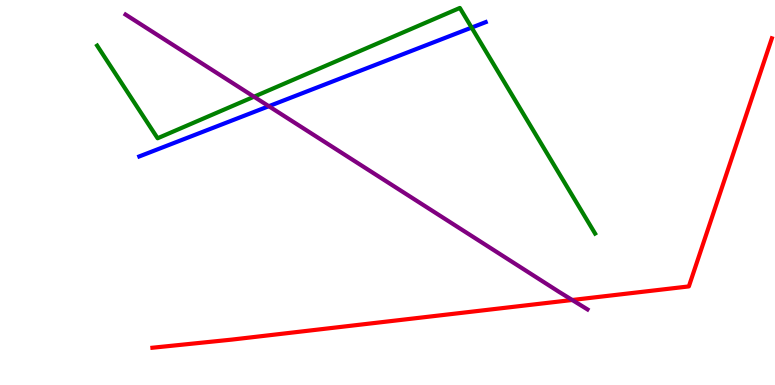[{'lines': ['blue', 'red'], 'intersections': []}, {'lines': ['green', 'red'], 'intersections': []}, {'lines': ['purple', 'red'], 'intersections': [{'x': 7.38, 'y': 2.21}]}, {'lines': ['blue', 'green'], 'intersections': [{'x': 6.09, 'y': 9.28}]}, {'lines': ['blue', 'purple'], 'intersections': [{'x': 3.47, 'y': 7.24}]}, {'lines': ['green', 'purple'], 'intersections': [{'x': 3.28, 'y': 7.49}]}]